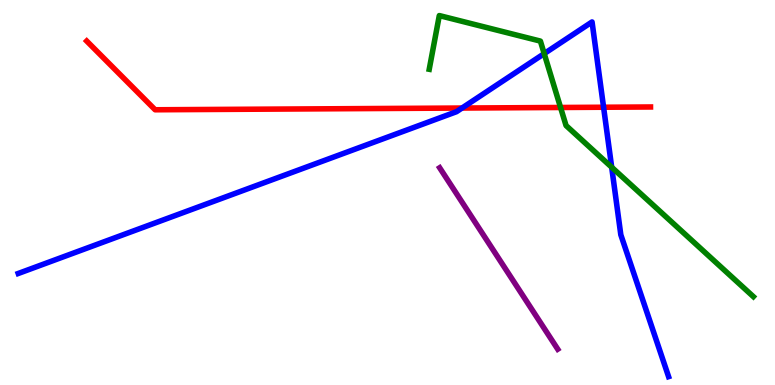[{'lines': ['blue', 'red'], 'intersections': [{'x': 5.96, 'y': 7.19}, {'x': 7.79, 'y': 7.21}]}, {'lines': ['green', 'red'], 'intersections': [{'x': 7.23, 'y': 7.21}]}, {'lines': ['purple', 'red'], 'intersections': []}, {'lines': ['blue', 'green'], 'intersections': [{'x': 7.02, 'y': 8.61}, {'x': 7.89, 'y': 5.66}]}, {'lines': ['blue', 'purple'], 'intersections': []}, {'lines': ['green', 'purple'], 'intersections': []}]